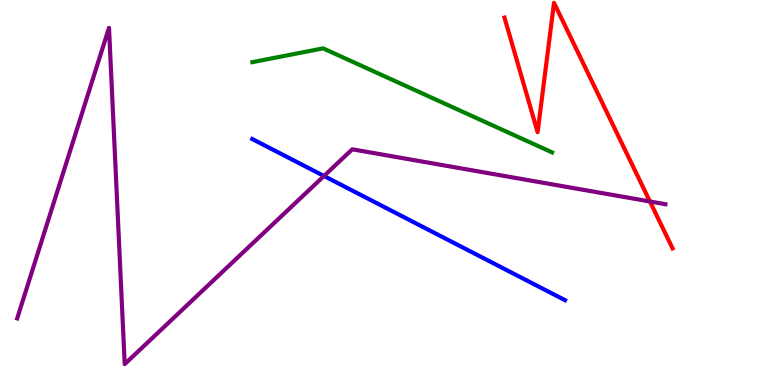[{'lines': ['blue', 'red'], 'intersections': []}, {'lines': ['green', 'red'], 'intersections': []}, {'lines': ['purple', 'red'], 'intersections': [{'x': 8.39, 'y': 4.77}]}, {'lines': ['blue', 'green'], 'intersections': []}, {'lines': ['blue', 'purple'], 'intersections': [{'x': 4.18, 'y': 5.43}]}, {'lines': ['green', 'purple'], 'intersections': []}]